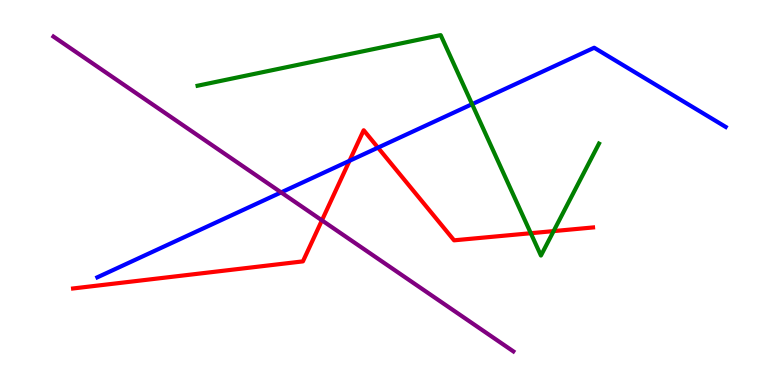[{'lines': ['blue', 'red'], 'intersections': [{'x': 4.51, 'y': 5.82}, {'x': 4.88, 'y': 6.17}]}, {'lines': ['green', 'red'], 'intersections': [{'x': 6.85, 'y': 3.94}, {'x': 7.14, 'y': 4.0}]}, {'lines': ['purple', 'red'], 'intersections': [{'x': 4.15, 'y': 4.28}]}, {'lines': ['blue', 'green'], 'intersections': [{'x': 6.09, 'y': 7.29}]}, {'lines': ['blue', 'purple'], 'intersections': [{'x': 3.63, 'y': 5.0}]}, {'lines': ['green', 'purple'], 'intersections': []}]